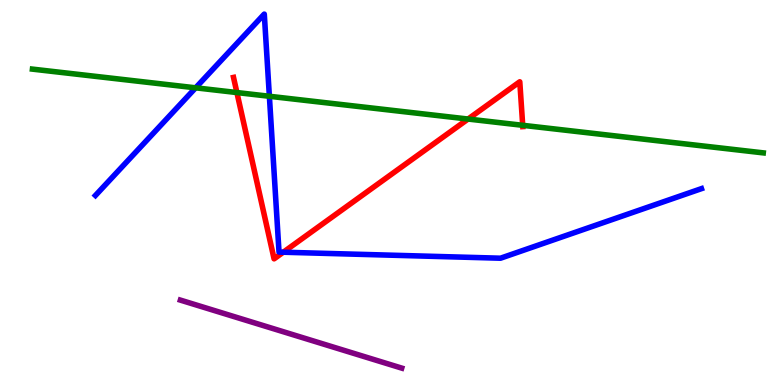[{'lines': ['blue', 'red'], 'intersections': [{'x': 3.66, 'y': 3.45}]}, {'lines': ['green', 'red'], 'intersections': [{'x': 3.06, 'y': 7.6}, {'x': 6.04, 'y': 6.91}, {'x': 6.74, 'y': 6.75}]}, {'lines': ['purple', 'red'], 'intersections': []}, {'lines': ['blue', 'green'], 'intersections': [{'x': 2.52, 'y': 7.72}, {'x': 3.48, 'y': 7.5}]}, {'lines': ['blue', 'purple'], 'intersections': []}, {'lines': ['green', 'purple'], 'intersections': []}]